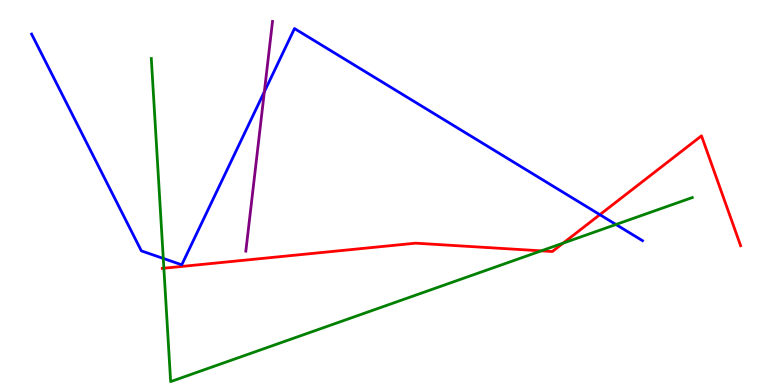[{'lines': ['blue', 'red'], 'intersections': [{'x': 7.74, 'y': 4.42}]}, {'lines': ['green', 'red'], 'intersections': [{'x': 2.11, 'y': 3.03}, {'x': 6.98, 'y': 3.48}, {'x': 7.27, 'y': 3.69}]}, {'lines': ['purple', 'red'], 'intersections': []}, {'lines': ['blue', 'green'], 'intersections': [{'x': 2.11, 'y': 3.29}, {'x': 7.95, 'y': 4.17}]}, {'lines': ['blue', 'purple'], 'intersections': [{'x': 3.41, 'y': 7.62}]}, {'lines': ['green', 'purple'], 'intersections': []}]